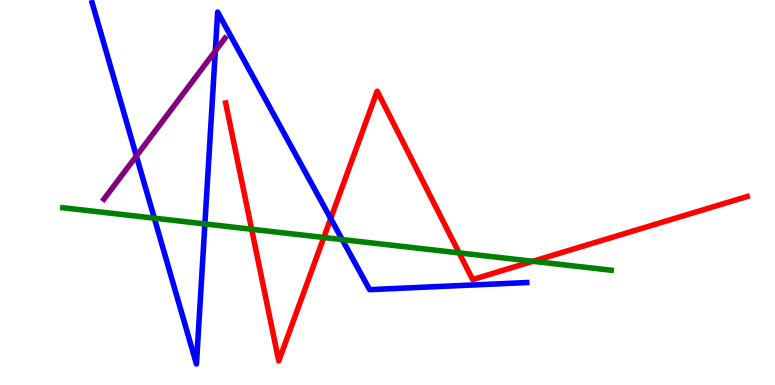[{'lines': ['blue', 'red'], 'intersections': [{'x': 4.27, 'y': 4.32}]}, {'lines': ['green', 'red'], 'intersections': [{'x': 3.25, 'y': 4.05}, {'x': 4.18, 'y': 3.83}, {'x': 5.92, 'y': 3.43}, {'x': 6.88, 'y': 3.21}]}, {'lines': ['purple', 'red'], 'intersections': []}, {'lines': ['blue', 'green'], 'intersections': [{'x': 1.99, 'y': 4.33}, {'x': 2.64, 'y': 4.18}, {'x': 4.42, 'y': 3.78}]}, {'lines': ['blue', 'purple'], 'intersections': [{'x': 1.76, 'y': 5.95}, {'x': 2.78, 'y': 8.67}]}, {'lines': ['green', 'purple'], 'intersections': []}]